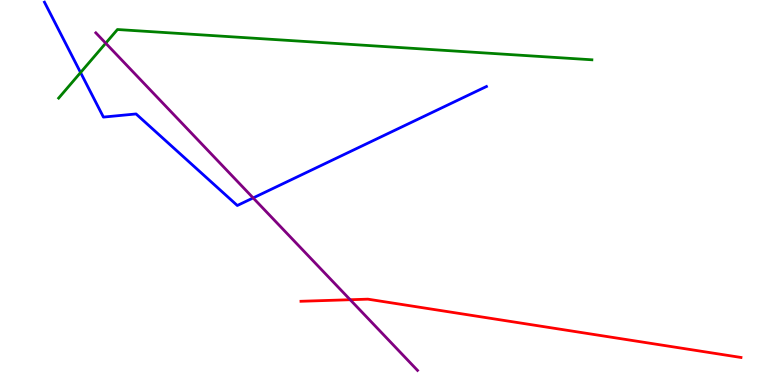[{'lines': ['blue', 'red'], 'intersections': []}, {'lines': ['green', 'red'], 'intersections': []}, {'lines': ['purple', 'red'], 'intersections': [{'x': 4.52, 'y': 2.21}]}, {'lines': ['blue', 'green'], 'intersections': [{'x': 1.04, 'y': 8.12}]}, {'lines': ['blue', 'purple'], 'intersections': [{'x': 3.27, 'y': 4.86}]}, {'lines': ['green', 'purple'], 'intersections': [{'x': 1.36, 'y': 8.88}]}]